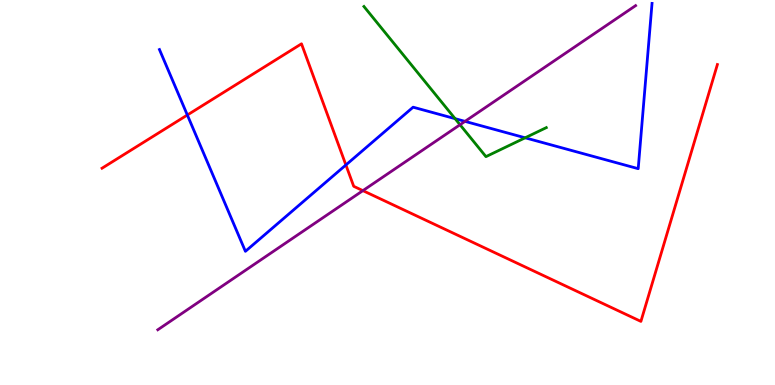[{'lines': ['blue', 'red'], 'intersections': [{'x': 2.42, 'y': 7.01}, {'x': 4.46, 'y': 5.72}]}, {'lines': ['green', 'red'], 'intersections': []}, {'lines': ['purple', 'red'], 'intersections': [{'x': 4.68, 'y': 5.05}]}, {'lines': ['blue', 'green'], 'intersections': [{'x': 5.87, 'y': 6.92}, {'x': 6.78, 'y': 6.42}]}, {'lines': ['blue', 'purple'], 'intersections': [{'x': 6.0, 'y': 6.85}]}, {'lines': ['green', 'purple'], 'intersections': [{'x': 5.94, 'y': 6.76}]}]